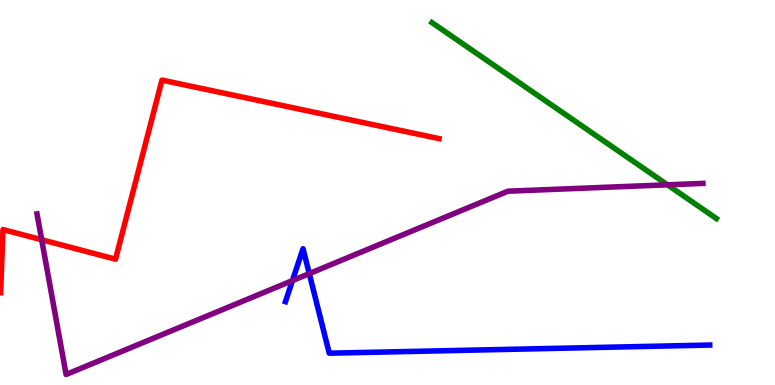[{'lines': ['blue', 'red'], 'intersections': []}, {'lines': ['green', 'red'], 'intersections': []}, {'lines': ['purple', 'red'], 'intersections': [{'x': 0.538, 'y': 3.77}]}, {'lines': ['blue', 'green'], 'intersections': []}, {'lines': ['blue', 'purple'], 'intersections': [{'x': 3.77, 'y': 2.71}, {'x': 3.99, 'y': 2.89}]}, {'lines': ['green', 'purple'], 'intersections': [{'x': 8.61, 'y': 5.2}]}]